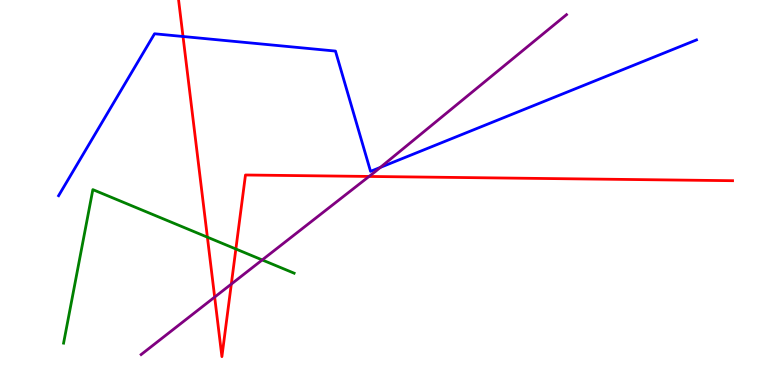[{'lines': ['blue', 'red'], 'intersections': [{'x': 2.36, 'y': 9.05}]}, {'lines': ['green', 'red'], 'intersections': [{'x': 2.68, 'y': 3.84}, {'x': 3.04, 'y': 3.53}]}, {'lines': ['purple', 'red'], 'intersections': [{'x': 2.77, 'y': 2.28}, {'x': 2.98, 'y': 2.62}, {'x': 4.76, 'y': 5.42}]}, {'lines': ['blue', 'green'], 'intersections': []}, {'lines': ['blue', 'purple'], 'intersections': [{'x': 4.91, 'y': 5.65}]}, {'lines': ['green', 'purple'], 'intersections': [{'x': 3.38, 'y': 3.25}]}]